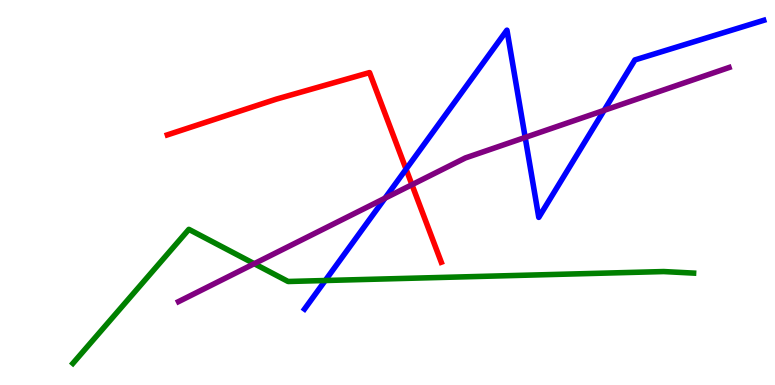[{'lines': ['blue', 'red'], 'intersections': [{'x': 5.24, 'y': 5.61}]}, {'lines': ['green', 'red'], 'intersections': []}, {'lines': ['purple', 'red'], 'intersections': [{'x': 5.32, 'y': 5.2}]}, {'lines': ['blue', 'green'], 'intersections': [{'x': 4.2, 'y': 2.71}]}, {'lines': ['blue', 'purple'], 'intersections': [{'x': 4.97, 'y': 4.85}, {'x': 6.78, 'y': 6.43}, {'x': 7.79, 'y': 7.13}]}, {'lines': ['green', 'purple'], 'intersections': [{'x': 3.28, 'y': 3.15}]}]